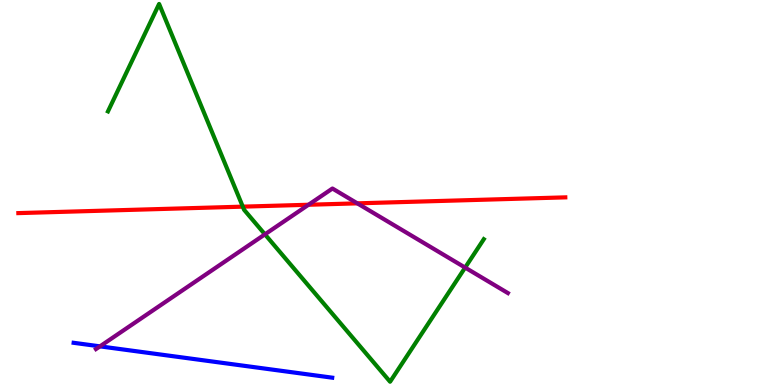[{'lines': ['blue', 'red'], 'intersections': []}, {'lines': ['green', 'red'], 'intersections': [{'x': 3.13, 'y': 4.63}]}, {'lines': ['purple', 'red'], 'intersections': [{'x': 3.98, 'y': 4.68}, {'x': 4.61, 'y': 4.72}]}, {'lines': ['blue', 'green'], 'intersections': []}, {'lines': ['blue', 'purple'], 'intersections': [{'x': 1.29, 'y': 1.0}]}, {'lines': ['green', 'purple'], 'intersections': [{'x': 3.42, 'y': 3.91}, {'x': 6.0, 'y': 3.05}]}]